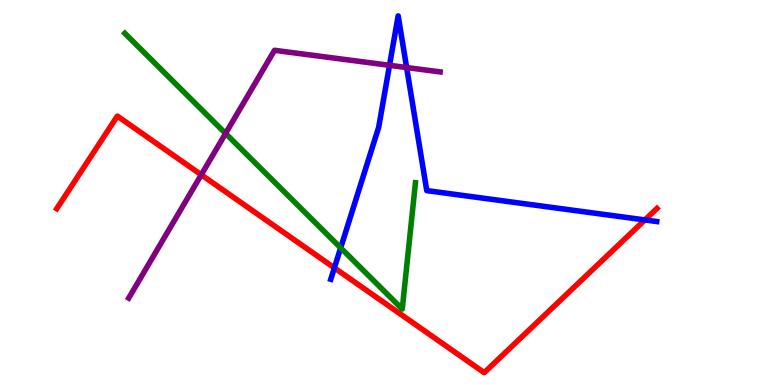[{'lines': ['blue', 'red'], 'intersections': [{'x': 4.31, 'y': 3.04}, {'x': 8.32, 'y': 4.29}]}, {'lines': ['green', 'red'], 'intersections': []}, {'lines': ['purple', 'red'], 'intersections': [{'x': 2.6, 'y': 5.46}]}, {'lines': ['blue', 'green'], 'intersections': [{'x': 4.4, 'y': 3.56}]}, {'lines': ['blue', 'purple'], 'intersections': [{'x': 5.03, 'y': 8.3}, {'x': 5.25, 'y': 8.25}]}, {'lines': ['green', 'purple'], 'intersections': [{'x': 2.91, 'y': 6.53}]}]